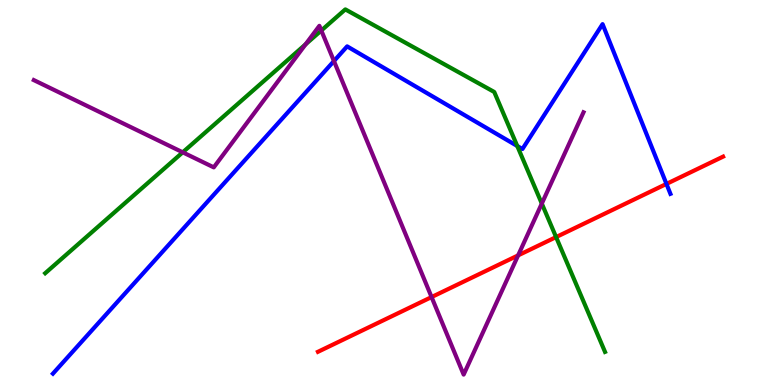[{'lines': ['blue', 'red'], 'intersections': [{'x': 8.6, 'y': 5.22}]}, {'lines': ['green', 'red'], 'intersections': [{'x': 7.18, 'y': 3.84}]}, {'lines': ['purple', 'red'], 'intersections': [{'x': 5.57, 'y': 2.28}, {'x': 6.69, 'y': 3.37}]}, {'lines': ['blue', 'green'], 'intersections': [{'x': 6.67, 'y': 6.21}]}, {'lines': ['blue', 'purple'], 'intersections': [{'x': 4.31, 'y': 8.41}]}, {'lines': ['green', 'purple'], 'intersections': [{'x': 2.36, 'y': 6.04}, {'x': 3.94, 'y': 8.85}, {'x': 4.15, 'y': 9.21}, {'x': 6.99, 'y': 4.71}]}]